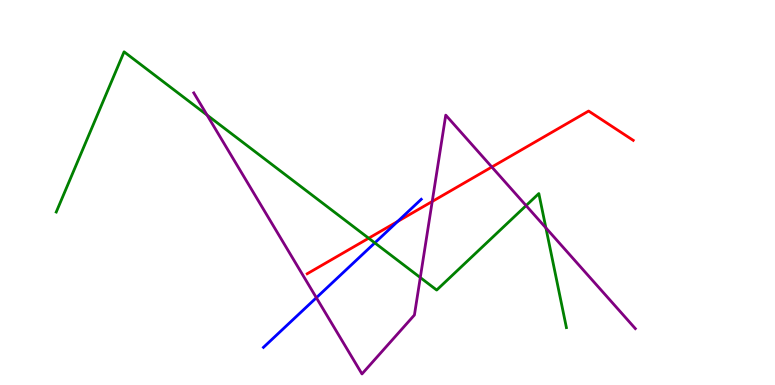[{'lines': ['blue', 'red'], 'intersections': [{'x': 5.13, 'y': 4.25}]}, {'lines': ['green', 'red'], 'intersections': [{'x': 4.76, 'y': 3.81}]}, {'lines': ['purple', 'red'], 'intersections': [{'x': 5.58, 'y': 4.77}, {'x': 6.35, 'y': 5.66}]}, {'lines': ['blue', 'green'], 'intersections': [{'x': 4.84, 'y': 3.69}]}, {'lines': ['blue', 'purple'], 'intersections': [{'x': 4.08, 'y': 2.27}]}, {'lines': ['green', 'purple'], 'intersections': [{'x': 2.67, 'y': 7.01}, {'x': 5.42, 'y': 2.79}, {'x': 6.79, 'y': 4.66}, {'x': 7.04, 'y': 4.08}]}]